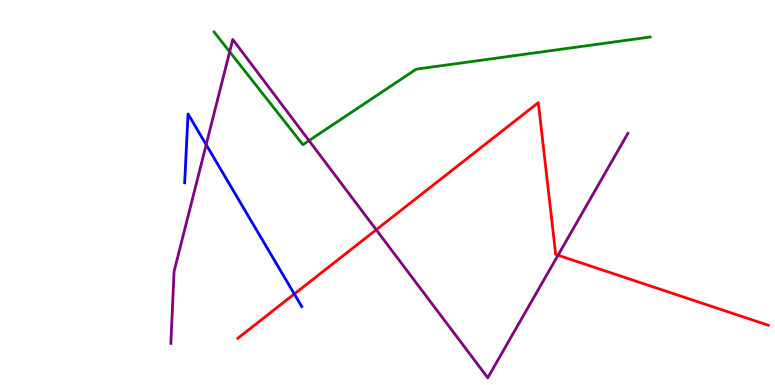[{'lines': ['blue', 'red'], 'intersections': [{'x': 3.8, 'y': 2.36}]}, {'lines': ['green', 'red'], 'intersections': []}, {'lines': ['purple', 'red'], 'intersections': [{'x': 4.85, 'y': 4.03}, {'x': 7.2, 'y': 3.37}]}, {'lines': ['blue', 'green'], 'intersections': []}, {'lines': ['blue', 'purple'], 'intersections': [{'x': 2.66, 'y': 6.24}]}, {'lines': ['green', 'purple'], 'intersections': [{'x': 2.96, 'y': 8.66}, {'x': 3.99, 'y': 6.35}]}]